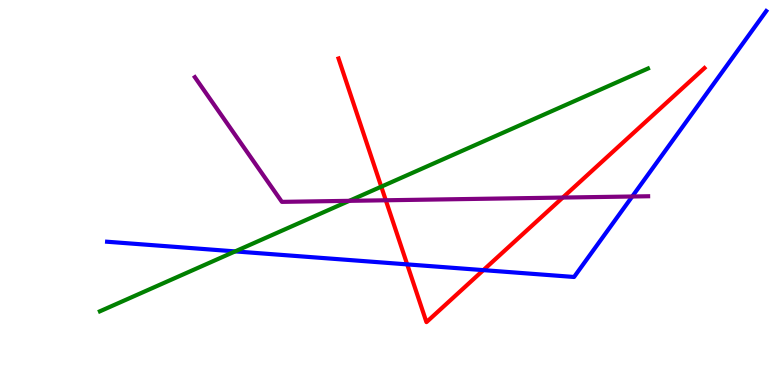[{'lines': ['blue', 'red'], 'intersections': [{'x': 5.25, 'y': 3.13}, {'x': 6.24, 'y': 2.98}]}, {'lines': ['green', 'red'], 'intersections': [{'x': 4.92, 'y': 5.15}]}, {'lines': ['purple', 'red'], 'intersections': [{'x': 4.98, 'y': 4.8}, {'x': 7.26, 'y': 4.87}]}, {'lines': ['blue', 'green'], 'intersections': [{'x': 3.03, 'y': 3.47}]}, {'lines': ['blue', 'purple'], 'intersections': [{'x': 8.16, 'y': 4.9}]}, {'lines': ['green', 'purple'], 'intersections': [{'x': 4.51, 'y': 4.78}]}]